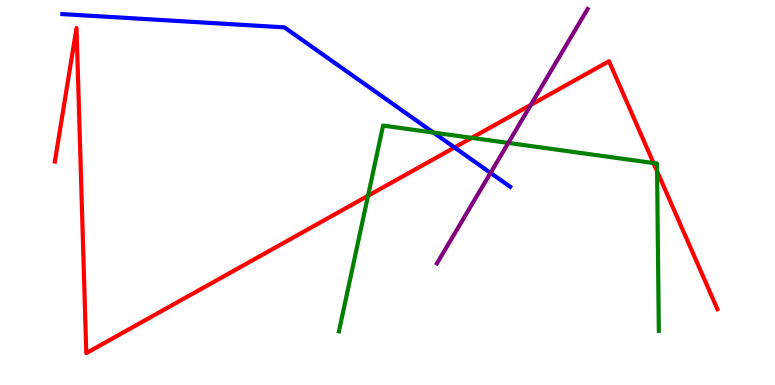[{'lines': ['blue', 'red'], 'intersections': [{'x': 5.86, 'y': 6.17}]}, {'lines': ['green', 'red'], 'intersections': [{'x': 4.75, 'y': 4.91}, {'x': 6.09, 'y': 6.42}, {'x': 8.43, 'y': 5.76}, {'x': 8.48, 'y': 5.55}]}, {'lines': ['purple', 'red'], 'intersections': [{'x': 6.85, 'y': 7.28}]}, {'lines': ['blue', 'green'], 'intersections': [{'x': 5.59, 'y': 6.56}]}, {'lines': ['blue', 'purple'], 'intersections': [{'x': 6.33, 'y': 5.51}]}, {'lines': ['green', 'purple'], 'intersections': [{'x': 6.56, 'y': 6.29}]}]